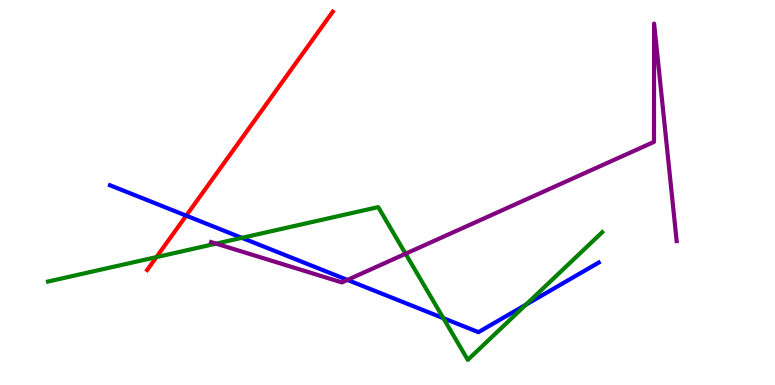[{'lines': ['blue', 'red'], 'intersections': [{'x': 2.4, 'y': 4.4}]}, {'lines': ['green', 'red'], 'intersections': [{'x': 2.02, 'y': 3.32}]}, {'lines': ['purple', 'red'], 'intersections': []}, {'lines': ['blue', 'green'], 'intersections': [{'x': 3.12, 'y': 3.82}, {'x': 5.72, 'y': 1.74}, {'x': 6.79, 'y': 2.09}]}, {'lines': ['blue', 'purple'], 'intersections': [{'x': 4.48, 'y': 2.73}]}, {'lines': ['green', 'purple'], 'intersections': [{'x': 2.79, 'y': 3.67}, {'x': 5.23, 'y': 3.41}]}]